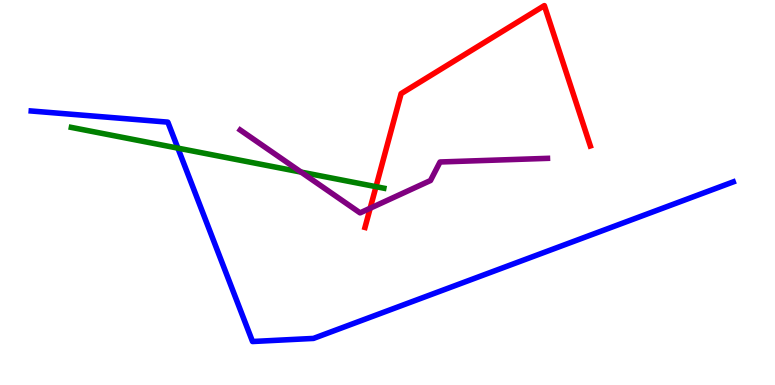[{'lines': ['blue', 'red'], 'intersections': []}, {'lines': ['green', 'red'], 'intersections': [{'x': 4.85, 'y': 5.15}]}, {'lines': ['purple', 'red'], 'intersections': [{'x': 4.78, 'y': 4.59}]}, {'lines': ['blue', 'green'], 'intersections': [{'x': 2.3, 'y': 6.15}]}, {'lines': ['blue', 'purple'], 'intersections': []}, {'lines': ['green', 'purple'], 'intersections': [{'x': 3.89, 'y': 5.53}]}]